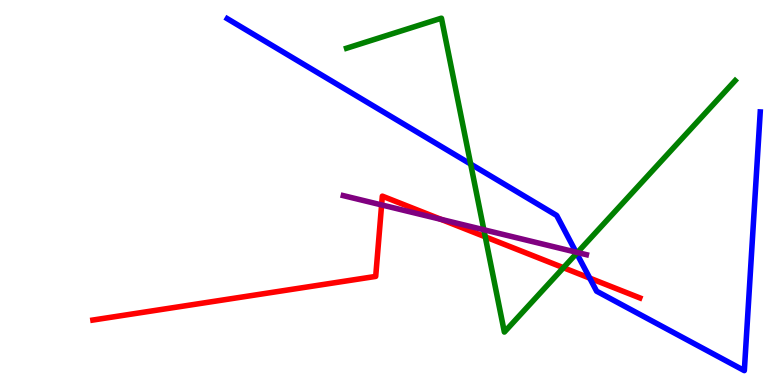[{'lines': ['blue', 'red'], 'intersections': [{'x': 7.61, 'y': 2.78}]}, {'lines': ['green', 'red'], 'intersections': [{'x': 6.26, 'y': 3.85}, {'x': 7.27, 'y': 3.05}]}, {'lines': ['purple', 'red'], 'intersections': [{'x': 4.92, 'y': 4.68}, {'x': 5.69, 'y': 4.3}]}, {'lines': ['blue', 'green'], 'intersections': [{'x': 6.07, 'y': 5.74}, {'x': 7.44, 'y': 3.42}]}, {'lines': ['blue', 'purple'], 'intersections': [{'x': 7.43, 'y': 3.45}]}, {'lines': ['green', 'purple'], 'intersections': [{'x': 6.24, 'y': 4.03}, {'x': 7.45, 'y': 3.44}]}]